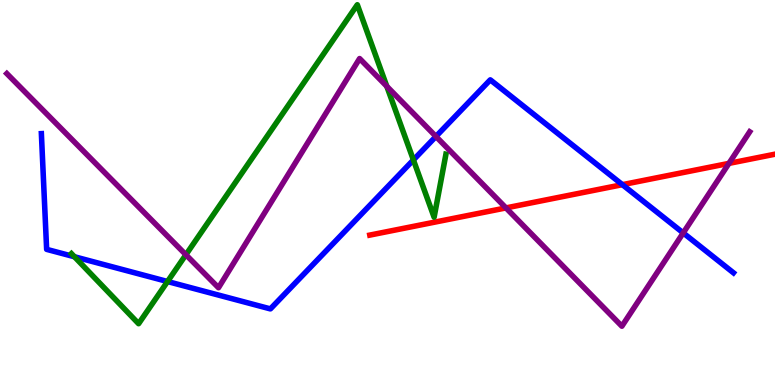[{'lines': ['blue', 'red'], 'intersections': [{'x': 8.03, 'y': 5.2}]}, {'lines': ['green', 'red'], 'intersections': []}, {'lines': ['purple', 'red'], 'intersections': [{'x': 6.53, 'y': 4.6}, {'x': 9.41, 'y': 5.76}]}, {'lines': ['blue', 'green'], 'intersections': [{'x': 0.961, 'y': 3.33}, {'x': 2.16, 'y': 2.69}, {'x': 5.33, 'y': 5.85}]}, {'lines': ['blue', 'purple'], 'intersections': [{'x': 5.63, 'y': 6.46}, {'x': 8.82, 'y': 3.95}]}, {'lines': ['green', 'purple'], 'intersections': [{'x': 2.4, 'y': 3.38}, {'x': 4.99, 'y': 7.76}]}]